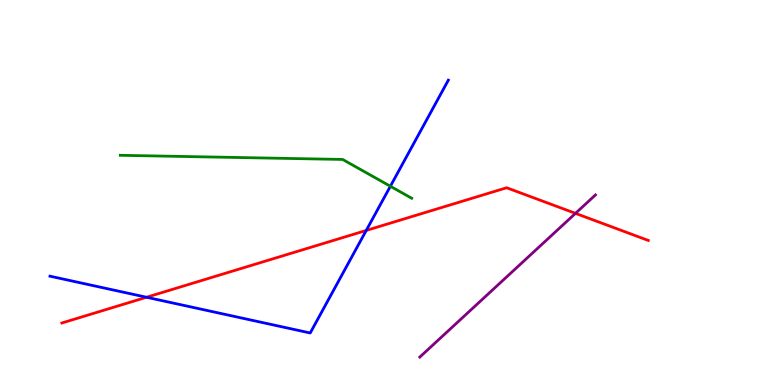[{'lines': ['blue', 'red'], 'intersections': [{'x': 1.89, 'y': 2.28}, {'x': 4.73, 'y': 4.01}]}, {'lines': ['green', 'red'], 'intersections': []}, {'lines': ['purple', 'red'], 'intersections': [{'x': 7.43, 'y': 4.46}]}, {'lines': ['blue', 'green'], 'intersections': [{'x': 5.04, 'y': 5.16}]}, {'lines': ['blue', 'purple'], 'intersections': []}, {'lines': ['green', 'purple'], 'intersections': []}]